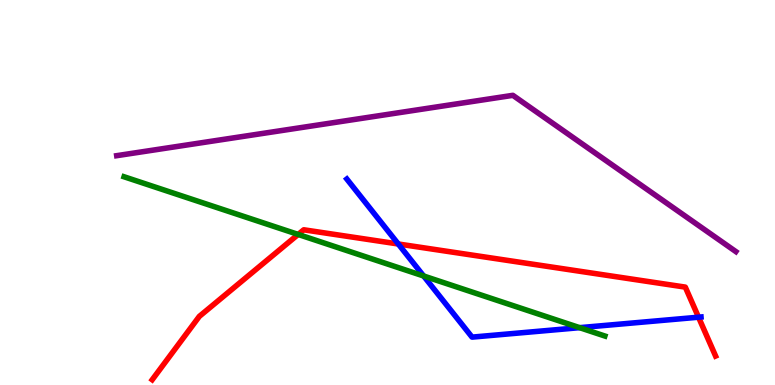[{'lines': ['blue', 'red'], 'intersections': [{'x': 5.14, 'y': 3.66}, {'x': 9.01, 'y': 1.76}]}, {'lines': ['green', 'red'], 'intersections': [{'x': 3.85, 'y': 3.91}]}, {'lines': ['purple', 'red'], 'intersections': []}, {'lines': ['blue', 'green'], 'intersections': [{'x': 5.47, 'y': 2.83}, {'x': 7.48, 'y': 1.49}]}, {'lines': ['blue', 'purple'], 'intersections': []}, {'lines': ['green', 'purple'], 'intersections': []}]